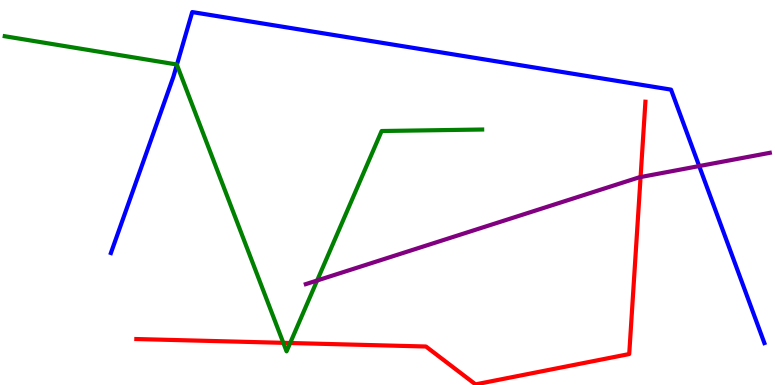[{'lines': ['blue', 'red'], 'intersections': []}, {'lines': ['green', 'red'], 'intersections': [{'x': 3.66, 'y': 1.1}, {'x': 3.74, 'y': 1.09}]}, {'lines': ['purple', 'red'], 'intersections': [{'x': 8.27, 'y': 5.4}]}, {'lines': ['blue', 'green'], 'intersections': [{'x': 2.28, 'y': 8.32}]}, {'lines': ['blue', 'purple'], 'intersections': [{'x': 9.02, 'y': 5.69}]}, {'lines': ['green', 'purple'], 'intersections': [{'x': 4.09, 'y': 2.71}]}]